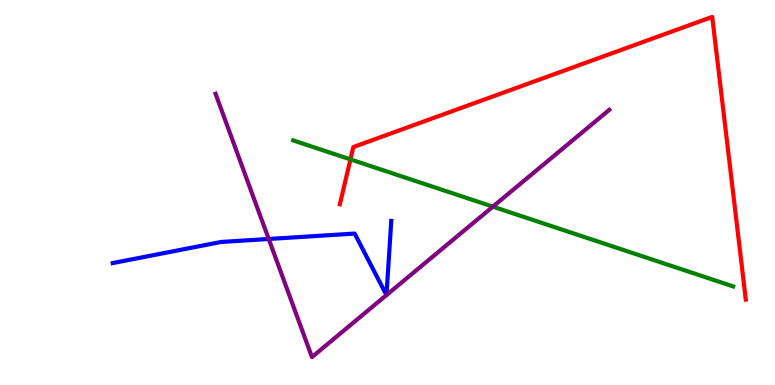[{'lines': ['blue', 'red'], 'intersections': []}, {'lines': ['green', 'red'], 'intersections': [{'x': 4.52, 'y': 5.86}]}, {'lines': ['purple', 'red'], 'intersections': []}, {'lines': ['blue', 'green'], 'intersections': []}, {'lines': ['blue', 'purple'], 'intersections': [{'x': 3.47, 'y': 3.79}, {'x': 4.99, 'y': 2.33}, {'x': 4.99, 'y': 2.33}]}, {'lines': ['green', 'purple'], 'intersections': [{'x': 6.36, 'y': 4.63}]}]